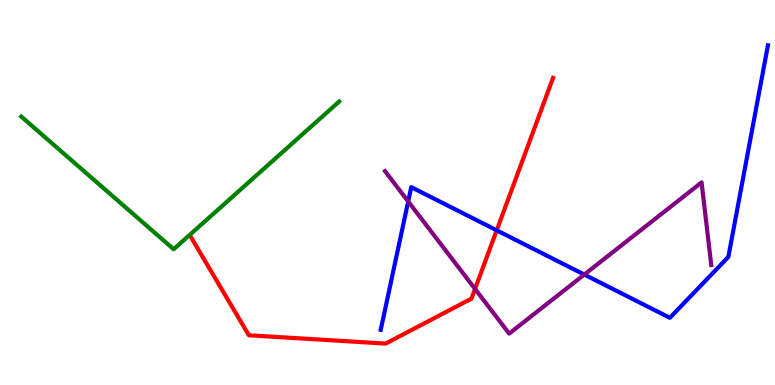[{'lines': ['blue', 'red'], 'intersections': [{'x': 6.41, 'y': 4.02}]}, {'lines': ['green', 'red'], 'intersections': []}, {'lines': ['purple', 'red'], 'intersections': [{'x': 6.13, 'y': 2.5}]}, {'lines': ['blue', 'green'], 'intersections': []}, {'lines': ['blue', 'purple'], 'intersections': [{'x': 5.27, 'y': 4.77}, {'x': 7.54, 'y': 2.87}]}, {'lines': ['green', 'purple'], 'intersections': []}]